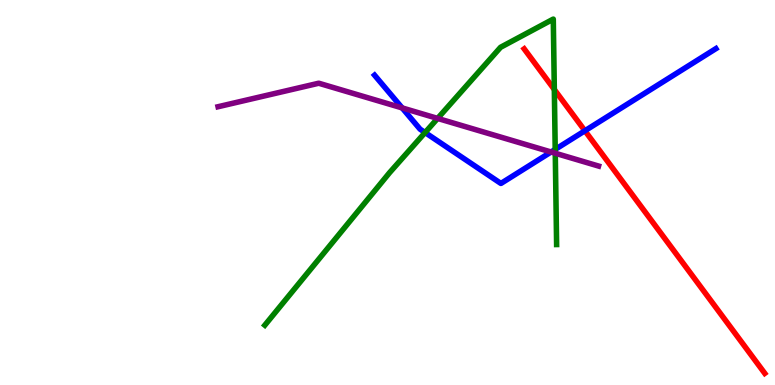[{'lines': ['blue', 'red'], 'intersections': [{'x': 7.55, 'y': 6.6}]}, {'lines': ['green', 'red'], 'intersections': [{'x': 7.15, 'y': 7.67}]}, {'lines': ['purple', 'red'], 'intersections': []}, {'lines': ['blue', 'green'], 'intersections': [{'x': 5.49, 'y': 6.56}, {'x': 7.16, 'y': 6.12}]}, {'lines': ['blue', 'purple'], 'intersections': [{'x': 5.19, 'y': 7.2}, {'x': 7.11, 'y': 6.05}]}, {'lines': ['green', 'purple'], 'intersections': [{'x': 5.65, 'y': 6.92}, {'x': 7.16, 'y': 6.02}]}]